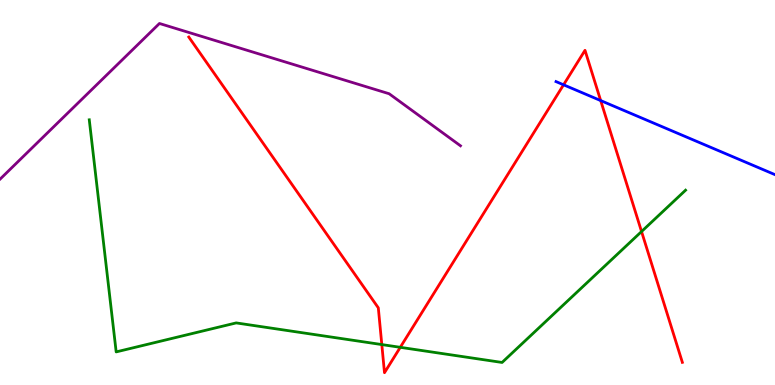[{'lines': ['blue', 'red'], 'intersections': [{'x': 7.27, 'y': 7.8}, {'x': 7.75, 'y': 7.39}]}, {'lines': ['green', 'red'], 'intersections': [{'x': 4.93, 'y': 1.05}, {'x': 5.16, 'y': 0.979}, {'x': 8.28, 'y': 3.99}]}, {'lines': ['purple', 'red'], 'intersections': []}, {'lines': ['blue', 'green'], 'intersections': []}, {'lines': ['blue', 'purple'], 'intersections': []}, {'lines': ['green', 'purple'], 'intersections': []}]